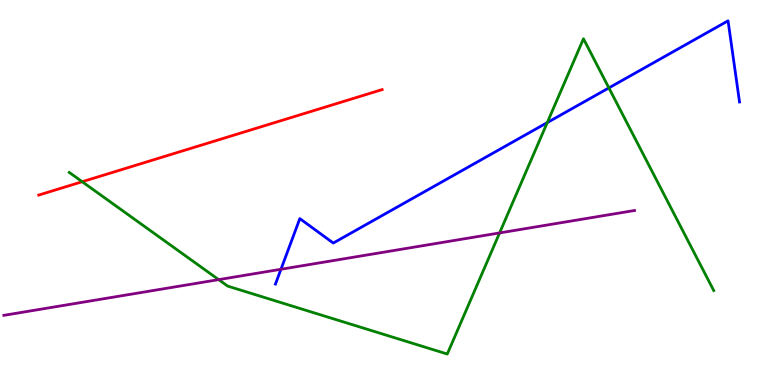[{'lines': ['blue', 'red'], 'intersections': []}, {'lines': ['green', 'red'], 'intersections': [{'x': 1.06, 'y': 5.28}]}, {'lines': ['purple', 'red'], 'intersections': []}, {'lines': ['blue', 'green'], 'intersections': [{'x': 7.06, 'y': 6.82}, {'x': 7.86, 'y': 7.72}]}, {'lines': ['blue', 'purple'], 'intersections': [{'x': 3.63, 'y': 3.01}]}, {'lines': ['green', 'purple'], 'intersections': [{'x': 2.82, 'y': 2.74}, {'x': 6.45, 'y': 3.95}]}]